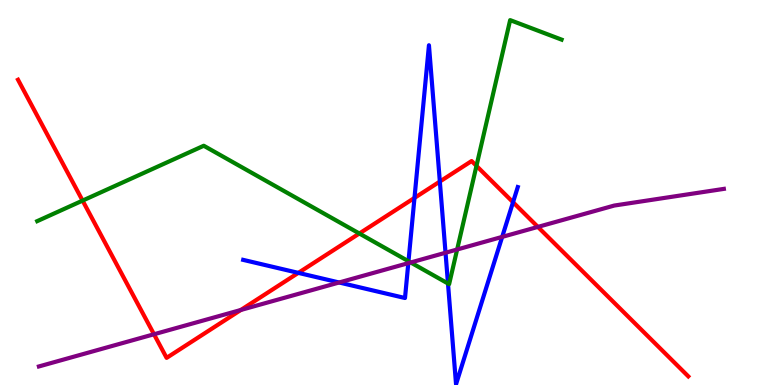[{'lines': ['blue', 'red'], 'intersections': [{'x': 3.85, 'y': 2.91}, {'x': 5.35, 'y': 4.86}, {'x': 5.68, 'y': 5.28}, {'x': 6.62, 'y': 4.75}]}, {'lines': ['green', 'red'], 'intersections': [{'x': 1.07, 'y': 4.79}, {'x': 4.64, 'y': 3.94}, {'x': 6.15, 'y': 5.69}]}, {'lines': ['purple', 'red'], 'intersections': [{'x': 1.99, 'y': 1.32}, {'x': 3.11, 'y': 1.95}, {'x': 6.94, 'y': 4.11}]}, {'lines': ['blue', 'green'], 'intersections': [{'x': 5.27, 'y': 3.21}, {'x': 5.78, 'y': 2.64}]}, {'lines': ['blue', 'purple'], 'intersections': [{'x': 4.38, 'y': 2.66}, {'x': 5.27, 'y': 3.16}, {'x': 5.75, 'y': 3.44}, {'x': 6.48, 'y': 3.85}]}, {'lines': ['green', 'purple'], 'intersections': [{'x': 5.3, 'y': 3.18}, {'x': 5.9, 'y': 3.52}]}]